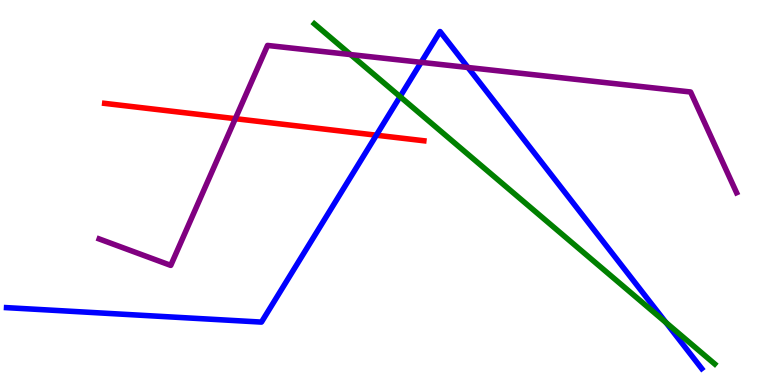[{'lines': ['blue', 'red'], 'intersections': [{'x': 4.86, 'y': 6.49}]}, {'lines': ['green', 'red'], 'intersections': []}, {'lines': ['purple', 'red'], 'intersections': [{'x': 3.04, 'y': 6.92}]}, {'lines': ['blue', 'green'], 'intersections': [{'x': 5.16, 'y': 7.49}, {'x': 8.59, 'y': 1.62}]}, {'lines': ['blue', 'purple'], 'intersections': [{'x': 5.43, 'y': 8.38}, {'x': 6.04, 'y': 8.25}]}, {'lines': ['green', 'purple'], 'intersections': [{'x': 4.52, 'y': 8.58}]}]